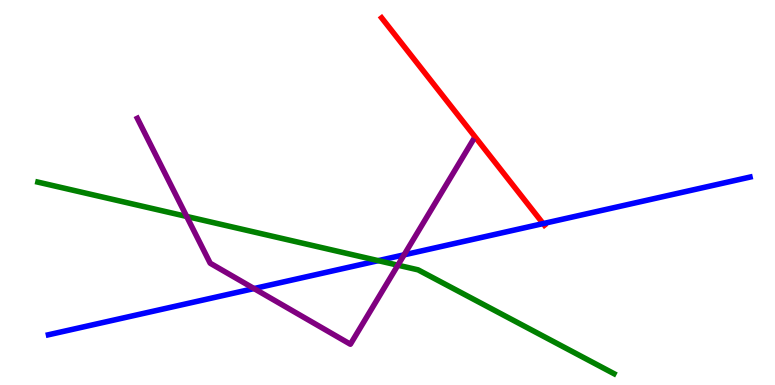[{'lines': ['blue', 'red'], 'intersections': [{'x': 7.01, 'y': 4.19}]}, {'lines': ['green', 'red'], 'intersections': []}, {'lines': ['purple', 'red'], 'intersections': []}, {'lines': ['blue', 'green'], 'intersections': [{'x': 4.88, 'y': 3.23}]}, {'lines': ['blue', 'purple'], 'intersections': [{'x': 3.28, 'y': 2.5}, {'x': 5.21, 'y': 3.38}]}, {'lines': ['green', 'purple'], 'intersections': [{'x': 2.41, 'y': 4.38}, {'x': 5.13, 'y': 3.11}]}]